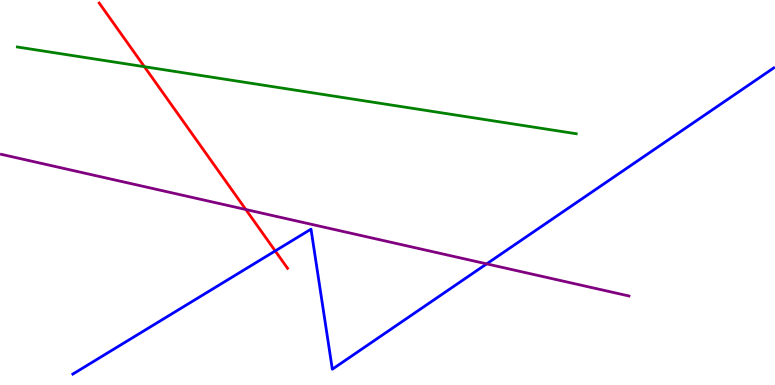[{'lines': ['blue', 'red'], 'intersections': [{'x': 3.55, 'y': 3.48}]}, {'lines': ['green', 'red'], 'intersections': [{'x': 1.86, 'y': 8.27}]}, {'lines': ['purple', 'red'], 'intersections': [{'x': 3.17, 'y': 4.56}]}, {'lines': ['blue', 'green'], 'intersections': []}, {'lines': ['blue', 'purple'], 'intersections': [{'x': 6.28, 'y': 3.15}]}, {'lines': ['green', 'purple'], 'intersections': []}]